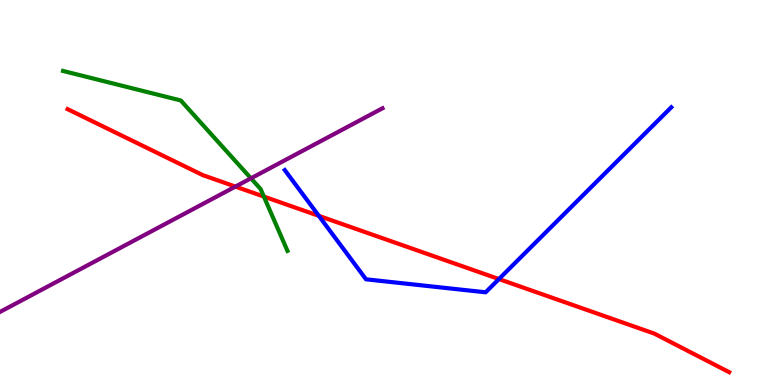[{'lines': ['blue', 'red'], 'intersections': [{'x': 4.11, 'y': 4.39}, {'x': 6.44, 'y': 2.75}]}, {'lines': ['green', 'red'], 'intersections': [{'x': 3.4, 'y': 4.89}]}, {'lines': ['purple', 'red'], 'intersections': [{'x': 3.04, 'y': 5.15}]}, {'lines': ['blue', 'green'], 'intersections': []}, {'lines': ['blue', 'purple'], 'intersections': []}, {'lines': ['green', 'purple'], 'intersections': [{'x': 3.24, 'y': 5.37}]}]